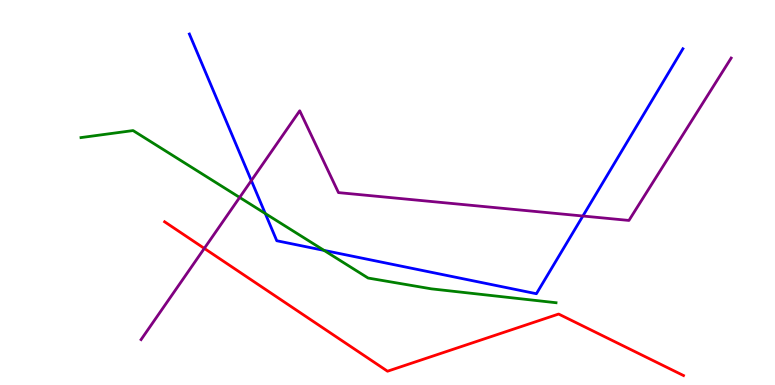[{'lines': ['blue', 'red'], 'intersections': []}, {'lines': ['green', 'red'], 'intersections': []}, {'lines': ['purple', 'red'], 'intersections': [{'x': 2.64, 'y': 3.55}]}, {'lines': ['blue', 'green'], 'intersections': [{'x': 3.42, 'y': 4.45}, {'x': 4.18, 'y': 3.5}]}, {'lines': ['blue', 'purple'], 'intersections': [{'x': 3.24, 'y': 5.31}, {'x': 7.52, 'y': 4.39}]}, {'lines': ['green', 'purple'], 'intersections': [{'x': 3.09, 'y': 4.87}]}]